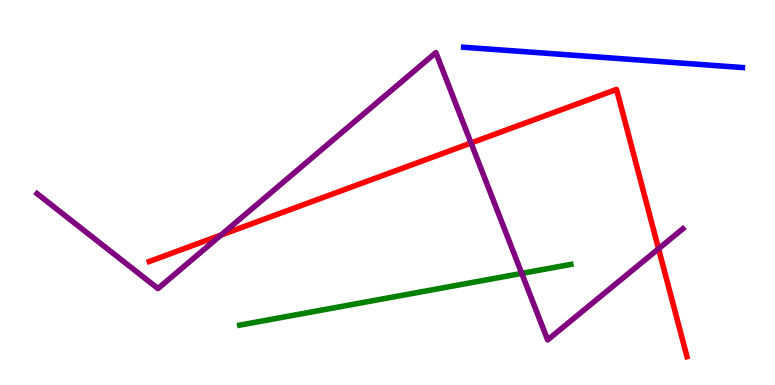[{'lines': ['blue', 'red'], 'intersections': []}, {'lines': ['green', 'red'], 'intersections': []}, {'lines': ['purple', 'red'], 'intersections': [{'x': 2.85, 'y': 3.89}, {'x': 6.08, 'y': 6.29}, {'x': 8.5, 'y': 3.54}]}, {'lines': ['blue', 'green'], 'intersections': []}, {'lines': ['blue', 'purple'], 'intersections': []}, {'lines': ['green', 'purple'], 'intersections': [{'x': 6.73, 'y': 2.9}]}]